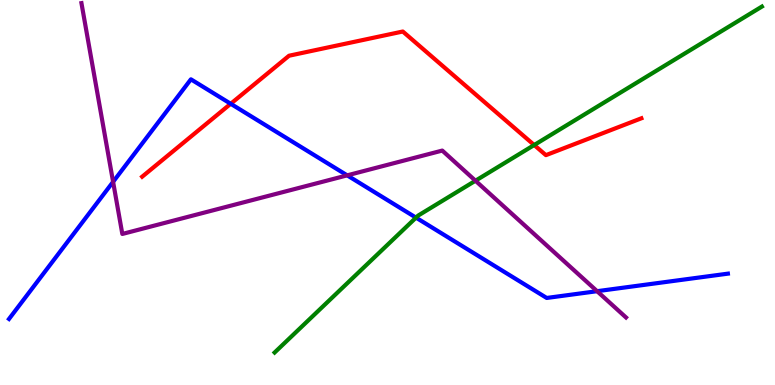[{'lines': ['blue', 'red'], 'intersections': [{'x': 2.98, 'y': 7.3}]}, {'lines': ['green', 'red'], 'intersections': [{'x': 6.89, 'y': 6.23}]}, {'lines': ['purple', 'red'], 'intersections': []}, {'lines': ['blue', 'green'], 'intersections': [{'x': 5.37, 'y': 4.35}]}, {'lines': ['blue', 'purple'], 'intersections': [{'x': 1.46, 'y': 5.28}, {'x': 4.48, 'y': 5.45}, {'x': 7.7, 'y': 2.44}]}, {'lines': ['green', 'purple'], 'intersections': [{'x': 6.14, 'y': 5.31}]}]